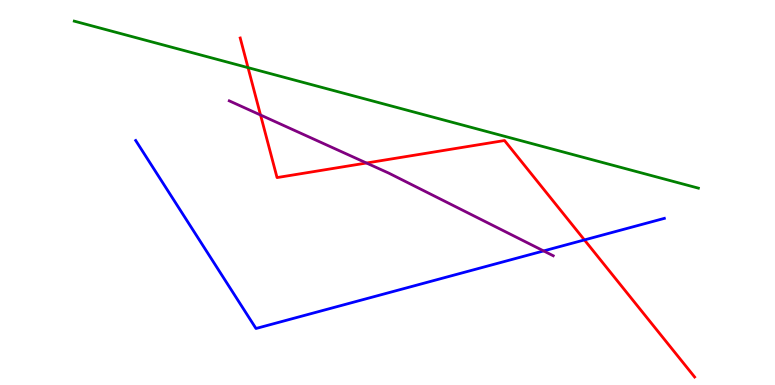[{'lines': ['blue', 'red'], 'intersections': [{'x': 7.54, 'y': 3.77}]}, {'lines': ['green', 'red'], 'intersections': [{'x': 3.2, 'y': 8.24}]}, {'lines': ['purple', 'red'], 'intersections': [{'x': 3.36, 'y': 7.01}, {'x': 4.73, 'y': 5.77}]}, {'lines': ['blue', 'green'], 'intersections': []}, {'lines': ['blue', 'purple'], 'intersections': [{'x': 7.01, 'y': 3.48}]}, {'lines': ['green', 'purple'], 'intersections': []}]